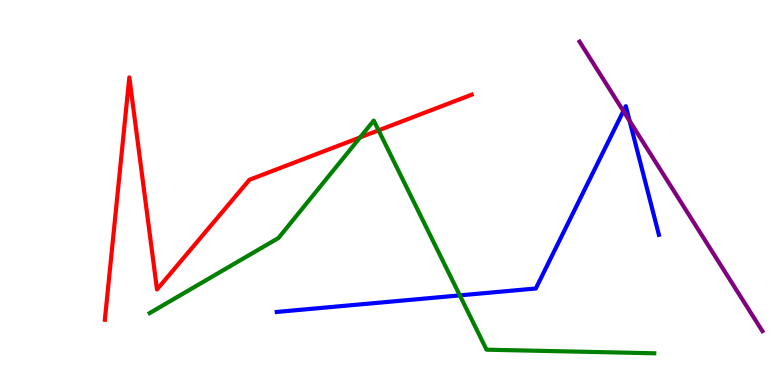[{'lines': ['blue', 'red'], 'intersections': []}, {'lines': ['green', 'red'], 'intersections': [{'x': 4.65, 'y': 6.43}, {'x': 4.88, 'y': 6.61}]}, {'lines': ['purple', 'red'], 'intersections': []}, {'lines': ['blue', 'green'], 'intersections': [{'x': 5.93, 'y': 2.33}]}, {'lines': ['blue', 'purple'], 'intersections': [{'x': 8.04, 'y': 7.12}, {'x': 8.12, 'y': 6.86}]}, {'lines': ['green', 'purple'], 'intersections': []}]